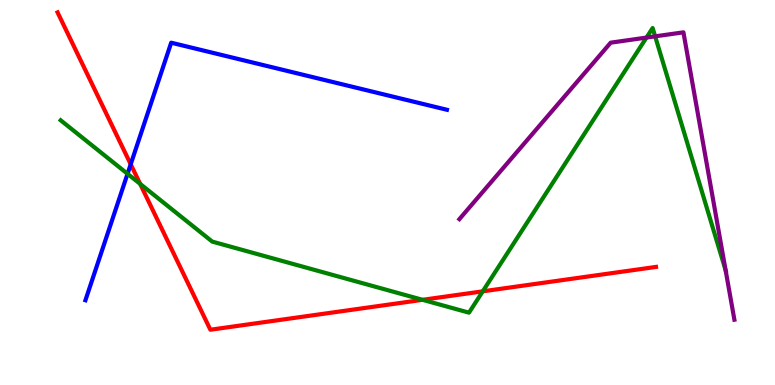[{'lines': ['blue', 'red'], 'intersections': [{'x': 1.69, 'y': 5.73}]}, {'lines': ['green', 'red'], 'intersections': [{'x': 1.81, 'y': 5.22}, {'x': 5.45, 'y': 2.21}, {'x': 6.23, 'y': 2.43}]}, {'lines': ['purple', 'red'], 'intersections': []}, {'lines': ['blue', 'green'], 'intersections': [{'x': 1.65, 'y': 5.49}]}, {'lines': ['blue', 'purple'], 'intersections': []}, {'lines': ['green', 'purple'], 'intersections': [{'x': 8.34, 'y': 9.02}, {'x': 8.45, 'y': 9.06}, {'x': 9.36, 'y': 2.98}]}]